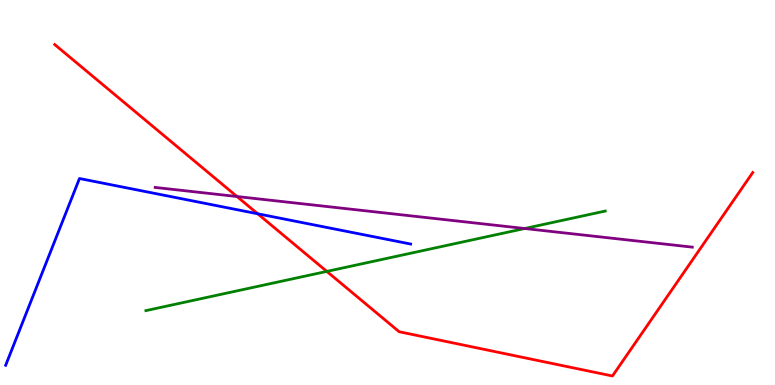[{'lines': ['blue', 'red'], 'intersections': [{'x': 3.32, 'y': 4.45}]}, {'lines': ['green', 'red'], 'intersections': [{'x': 4.22, 'y': 2.95}]}, {'lines': ['purple', 'red'], 'intersections': [{'x': 3.06, 'y': 4.9}]}, {'lines': ['blue', 'green'], 'intersections': []}, {'lines': ['blue', 'purple'], 'intersections': []}, {'lines': ['green', 'purple'], 'intersections': [{'x': 6.77, 'y': 4.06}]}]